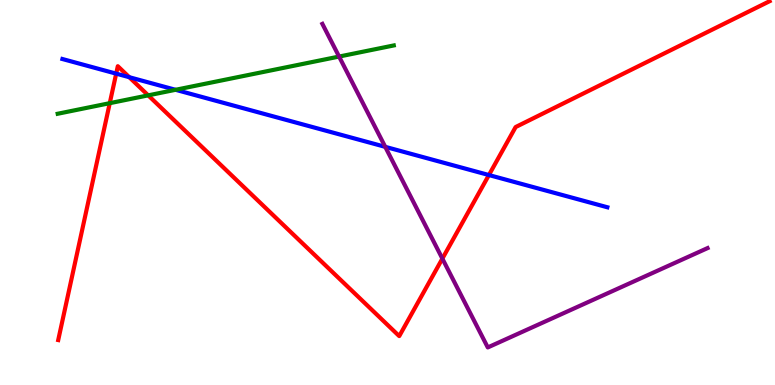[{'lines': ['blue', 'red'], 'intersections': [{'x': 1.5, 'y': 8.09}, {'x': 1.67, 'y': 7.99}, {'x': 6.31, 'y': 5.45}]}, {'lines': ['green', 'red'], 'intersections': [{'x': 1.42, 'y': 7.32}, {'x': 1.91, 'y': 7.52}]}, {'lines': ['purple', 'red'], 'intersections': [{'x': 5.71, 'y': 3.28}]}, {'lines': ['blue', 'green'], 'intersections': [{'x': 2.27, 'y': 7.67}]}, {'lines': ['blue', 'purple'], 'intersections': [{'x': 4.97, 'y': 6.19}]}, {'lines': ['green', 'purple'], 'intersections': [{'x': 4.38, 'y': 8.53}]}]